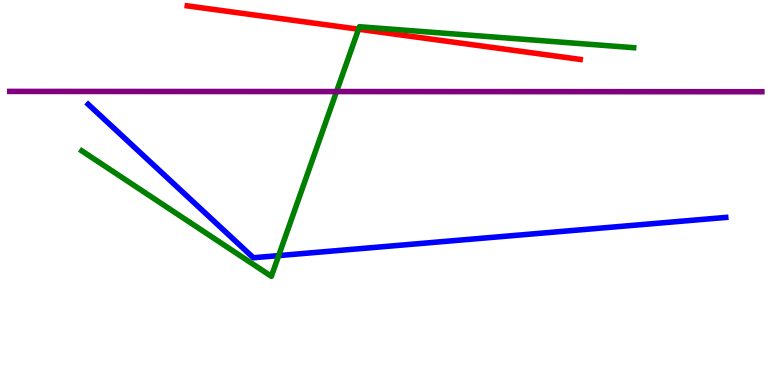[{'lines': ['blue', 'red'], 'intersections': []}, {'lines': ['green', 'red'], 'intersections': [{'x': 4.63, 'y': 9.24}]}, {'lines': ['purple', 'red'], 'intersections': []}, {'lines': ['blue', 'green'], 'intersections': [{'x': 3.6, 'y': 3.36}]}, {'lines': ['blue', 'purple'], 'intersections': []}, {'lines': ['green', 'purple'], 'intersections': [{'x': 4.34, 'y': 7.62}]}]